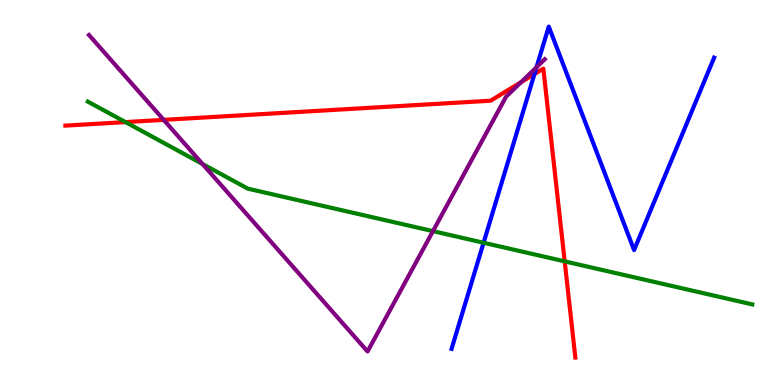[{'lines': ['blue', 'red'], 'intersections': [{'x': 6.9, 'y': 8.08}]}, {'lines': ['green', 'red'], 'intersections': [{'x': 1.62, 'y': 6.83}, {'x': 7.29, 'y': 3.21}]}, {'lines': ['purple', 'red'], 'intersections': [{'x': 2.11, 'y': 6.89}, {'x': 6.72, 'y': 7.87}]}, {'lines': ['blue', 'green'], 'intersections': [{'x': 6.24, 'y': 3.69}]}, {'lines': ['blue', 'purple'], 'intersections': [{'x': 6.92, 'y': 8.25}]}, {'lines': ['green', 'purple'], 'intersections': [{'x': 2.61, 'y': 5.74}, {'x': 5.59, 'y': 4.0}]}]